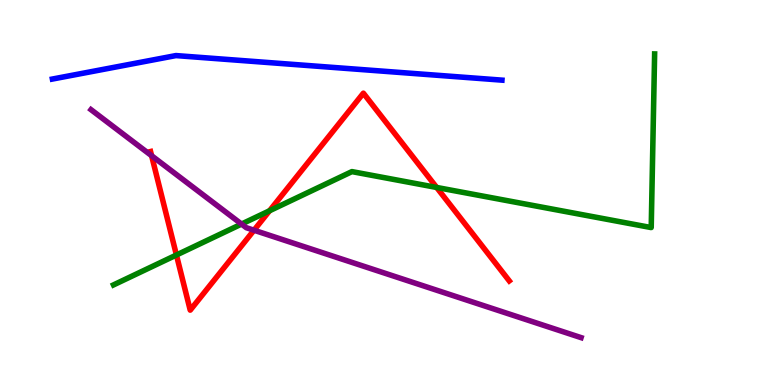[{'lines': ['blue', 'red'], 'intersections': []}, {'lines': ['green', 'red'], 'intersections': [{'x': 2.28, 'y': 3.38}, {'x': 3.48, 'y': 4.53}, {'x': 5.63, 'y': 5.13}]}, {'lines': ['purple', 'red'], 'intersections': [{'x': 1.96, 'y': 5.96}, {'x': 3.28, 'y': 4.02}]}, {'lines': ['blue', 'green'], 'intersections': []}, {'lines': ['blue', 'purple'], 'intersections': []}, {'lines': ['green', 'purple'], 'intersections': [{'x': 3.12, 'y': 4.18}]}]